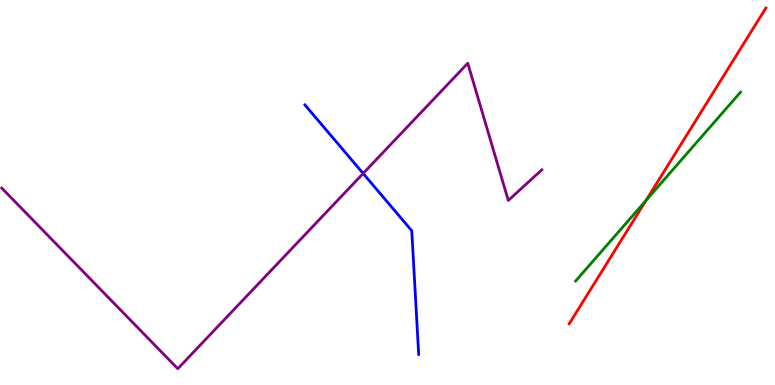[{'lines': ['blue', 'red'], 'intersections': []}, {'lines': ['green', 'red'], 'intersections': [{'x': 8.34, 'y': 4.8}]}, {'lines': ['purple', 'red'], 'intersections': []}, {'lines': ['blue', 'green'], 'intersections': []}, {'lines': ['blue', 'purple'], 'intersections': [{'x': 4.69, 'y': 5.49}]}, {'lines': ['green', 'purple'], 'intersections': []}]